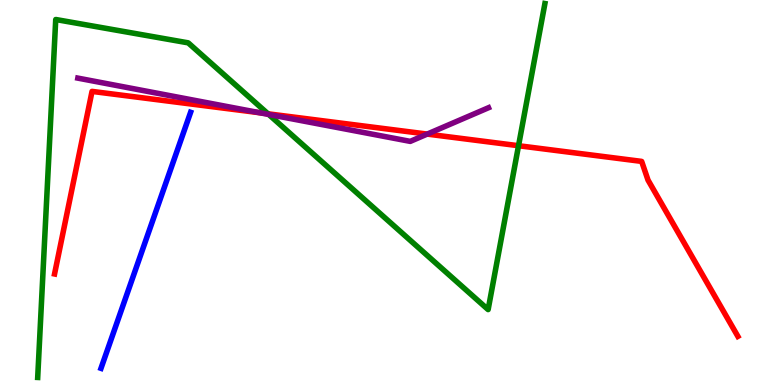[{'lines': ['blue', 'red'], 'intersections': []}, {'lines': ['green', 'red'], 'intersections': [{'x': 3.46, 'y': 7.04}, {'x': 6.69, 'y': 6.22}]}, {'lines': ['purple', 'red'], 'intersections': [{'x': 3.36, 'y': 7.07}, {'x': 5.51, 'y': 6.52}]}, {'lines': ['blue', 'green'], 'intersections': []}, {'lines': ['blue', 'purple'], 'intersections': []}, {'lines': ['green', 'purple'], 'intersections': [{'x': 3.47, 'y': 7.03}]}]